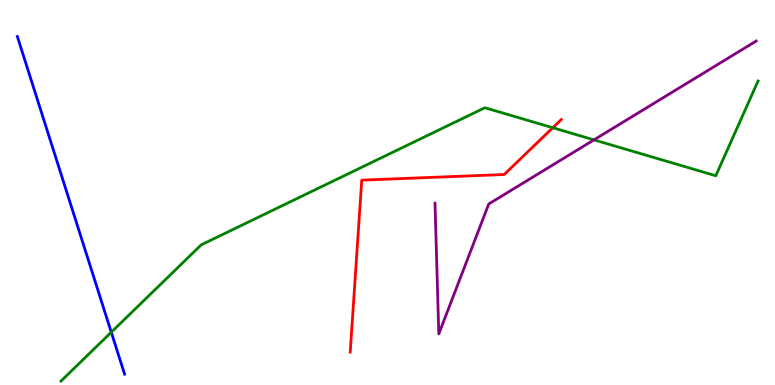[{'lines': ['blue', 'red'], 'intersections': []}, {'lines': ['green', 'red'], 'intersections': [{'x': 7.13, 'y': 6.68}]}, {'lines': ['purple', 'red'], 'intersections': []}, {'lines': ['blue', 'green'], 'intersections': [{'x': 1.44, 'y': 1.37}]}, {'lines': ['blue', 'purple'], 'intersections': []}, {'lines': ['green', 'purple'], 'intersections': [{'x': 7.66, 'y': 6.37}]}]